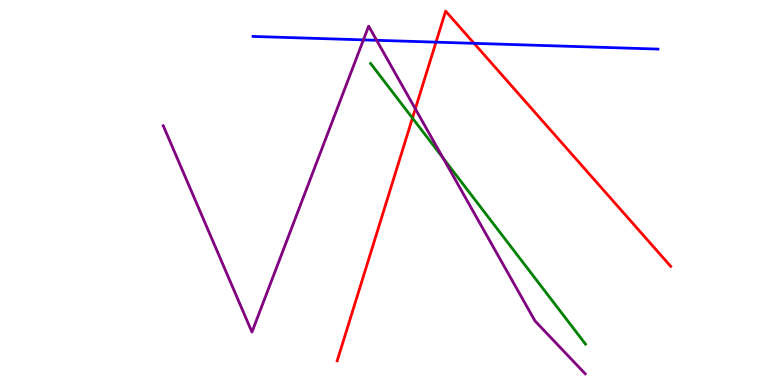[{'lines': ['blue', 'red'], 'intersections': [{'x': 5.63, 'y': 8.91}, {'x': 6.12, 'y': 8.87}]}, {'lines': ['green', 'red'], 'intersections': [{'x': 5.32, 'y': 6.93}]}, {'lines': ['purple', 'red'], 'intersections': [{'x': 5.36, 'y': 7.17}]}, {'lines': ['blue', 'green'], 'intersections': []}, {'lines': ['blue', 'purple'], 'intersections': [{'x': 4.69, 'y': 8.96}, {'x': 4.86, 'y': 8.95}]}, {'lines': ['green', 'purple'], 'intersections': [{'x': 5.72, 'y': 5.89}]}]